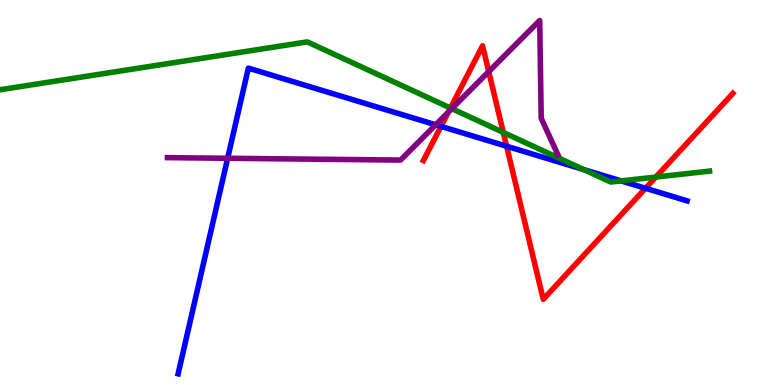[{'lines': ['blue', 'red'], 'intersections': [{'x': 5.69, 'y': 6.72}, {'x': 6.54, 'y': 6.2}, {'x': 8.33, 'y': 5.11}]}, {'lines': ['green', 'red'], 'intersections': [{'x': 5.81, 'y': 7.19}, {'x': 6.49, 'y': 6.56}, {'x': 8.46, 'y': 5.4}]}, {'lines': ['purple', 'red'], 'intersections': [{'x': 5.79, 'y': 7.09}, {'x': 6.31, 'y': 8.14}]}, {'lines': ['blue', 'green'], 'intersections': [{'x': 7.53, 'y': 5.6}, {'x': 8.01, 'y': 5.3}]}, {'lines': ['blue', 'purple'], 'intersections': [{'x': 2.94, 'y': 5.89}, {'x': 5.62, 'y': 6.76}]}, {'lines': ['green', 'purple'], 'intersections': [{'x': 5.83, 'y': 7.18}]}]